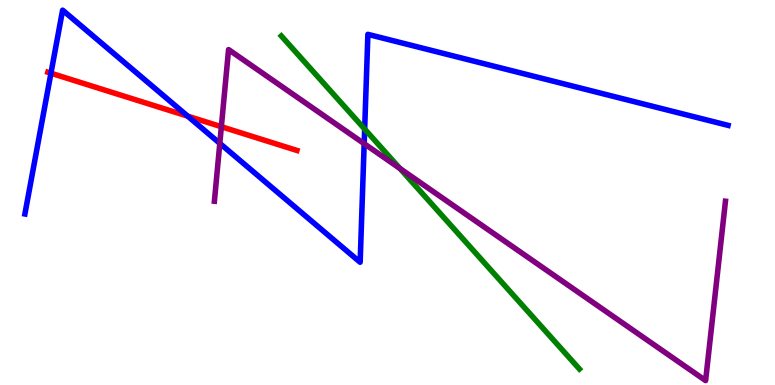[{'lines': ['blue', 'red'], 'intersections': [{'x': 0.657, 'y': 8.1}, {'x': 2.42, 'y': 6.98}]}, {'lines': ['green', 'red'], 'intersections': []}, {'lines': ['purple', 'red'], 'intersections': [{'x': 2.86, 'y': 6.71}]}, {'lines': ['blue', 'green'], 'intersections': [{'x': 4.71, 'y': 6.65}]}, {'lines': ['blue', 'purple'], 'intersections': [{'x': 2.84, 'y': 6.28}, {'x': 4.7, 'y': 6.27}]}, {'lines': ['green', 'purple'], 'intersections': [{'x': 5.16, 'y': 5.62}]}]